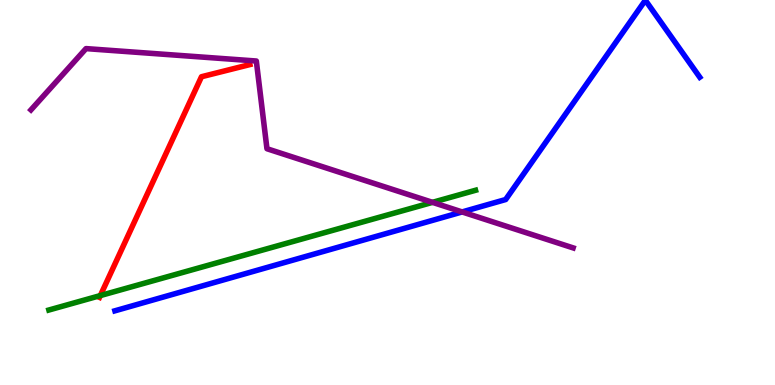[{'lines': ['blue', 'red'], 'intersections': []}, {'lines': ['green', 'red'], 'intersections': [{'x': 1.29, 'y': 2.32}]}, {'lines': ['purple', 'red'], 'intersections': []}, {'lines': ['blue', 'green'], 'intersections': []}, {'lines': ['blue', 'purple'], 'intersections': [{'x': 5.96, 'y': 4.5}]}, {'lines': ['green', 'purple'], 'intersections': [{'x': 5.58, 'y': 4.74}]}]